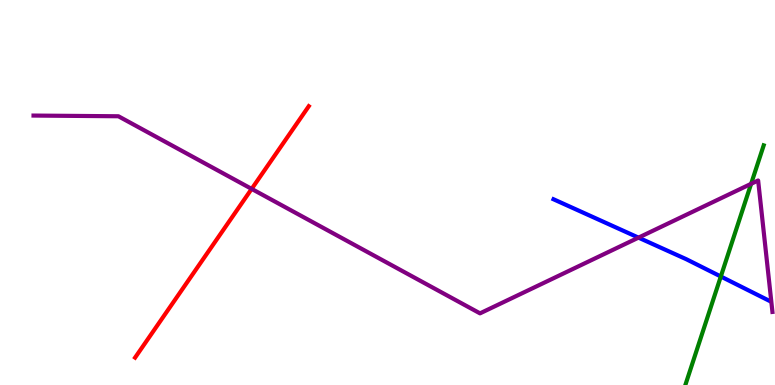[{'lines': ['blue', 'red'], 'intersections': []}, {'lines': ['green', 'red'], 'intersections': []}, {'lines': ['purple', 'red'], 'intersections': [{'x': 3.25, 'y': 5.09}]}, {'lines': ['blue', 'green'], 'intersections': [{'x': 9.3, 'y': 2.82}]}, {'lines': ['blue', 'purple'], 'intersections': [{'x': 8.24, 'y': 3.83}]}, {'lines': ['green', 'purple'], 'intersections': [{'x': 9.69, 'y': 5.23}]}]